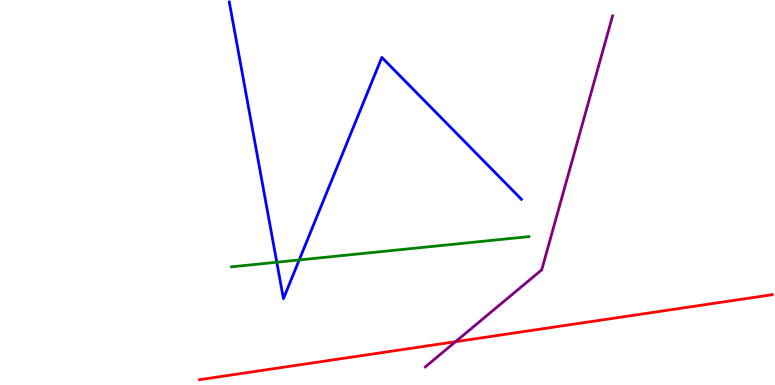[{'lines': ['blue', 'red'], 'intersections': []}, {'lines': ['green', 'red'], 'intersections': []}, {'lines': ['purple', 'red'], 'intersections': [{'x': 5.88, 'y': 1.12}]}, {'lines': ['blue', 'green'], 'intersections': [{'x': 3.57, 'y': 3.19}, {'x': 3.86, 'y': 3.25}]}, {'lines': ['blue', 'purple'], 'intersections': []}, {'lines': ['green', 'purple'], 'intersections': []}]